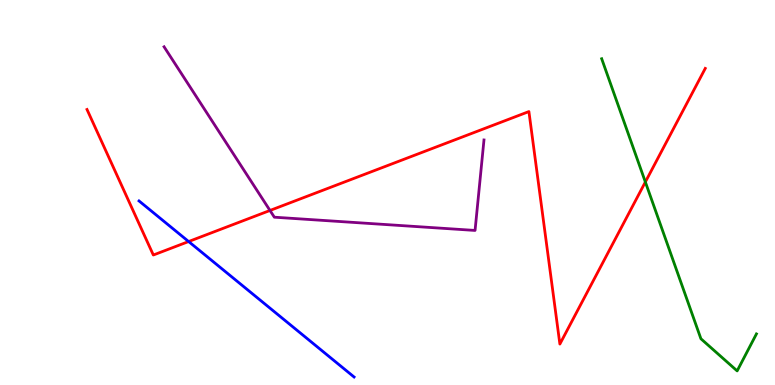[{'lines': ['blue', 'red'], 'intersections': [{'x': 2.43, 'y': 3.73}]}, {'lines': ['green', 'red'], 'intersections': [{'x': 8.33, 'y': 5.27}]}, {'lines': ['purple', 'red'], 'intersections': [{'x': 3.48, 'y': 4.53}]}, {'lines': ['blue', 'green'], 'intersections': []}, {'lines': ['blue', 'purple'], 'intersections': []}, {'lines': ['green', 'purple'], 'intersections': []}]